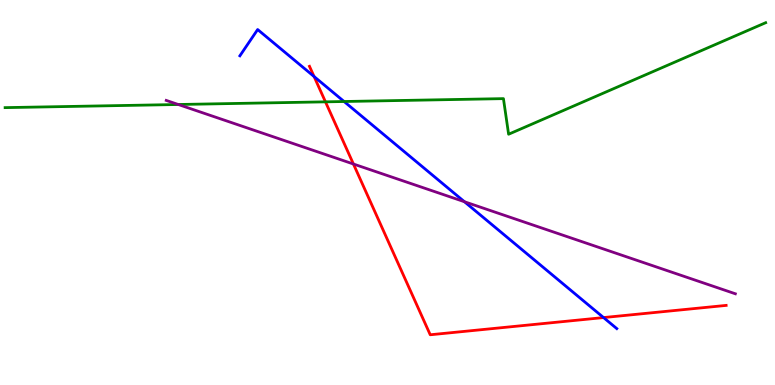[{'lines': ['blue', 'red'], 'intersections': [{'x': 4.05, 'y': 8.01}, {'x': 7.79, 'y': 1.75}]}, {'lines': ['green', 'red'], 'intersections': [{'x': 4.2, 'y': 7.35}]}, {'lines': ['purple', 'red'], 'intersections': [{'x': 4.56, 'y': 5.74}]}, {'lines': ['blue', 'green'], 'intersections': [{'x': 4.44, 'y': 7.36}]}, {'lines': ['blue', 'purple'], 'intersections': [{'x': 5.99, 'y': 4.76}]}, {'lines': ['green', 'purple'], 'intersections': [{'x': 2.3, 'y': 7.29}]}]